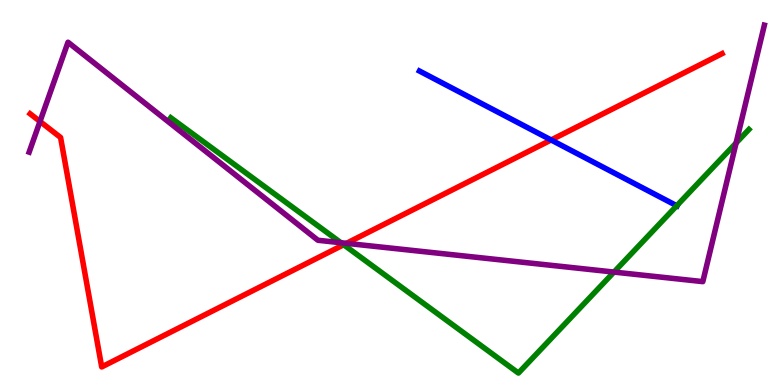[{'lines': ['blue', 'red'], 'intersections': [{'x': 7.11, 'y': 6.36}]}, {'lines': ['green', 'red'], 'intersections': [{'x': 4.43, 'y': 3.64}]}, {'lines': ['purple', 'red'], 'intersections': [{'x': 0.516, 'y': 6.85}, {'x': 4.47, 'y': 3.68}]}, {'lines': ['blue', 'green'], 'intersections': [{'x': 8.73, 'y': 4.66}]}, {'lines': ['blue', 'purple'], 'intersections': []}, {'lines': ['green', 'purple'], 'intersections': [{'x': 4.4, 'y': 3.7}, {'x': 7.92, 'y': 2.93}, {'x': 9.5, 'y': 6.29}]}]